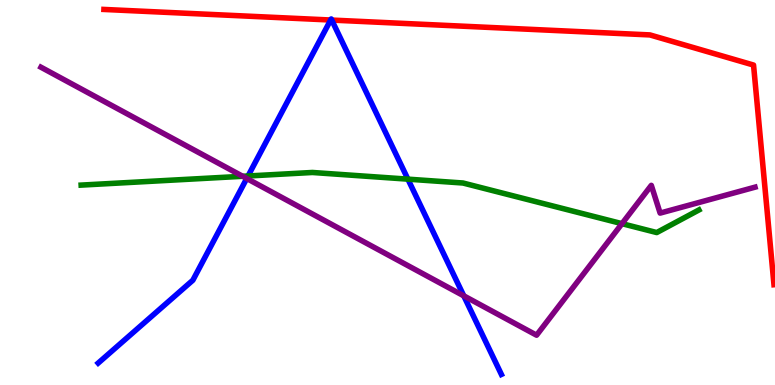[{'lines': ['blue', 'red'], 'intersections': [{'x': 4.27, 'y': 9.48}, {'x': 4.28, 'y': 9.48}]}, {'lines': ['green', 'red'], 'intersections': []}, {'lines': ['purple', 'red'], 'intersections': []}, {'lines': ['blue', 'green'], 'intersections': [{'x': 3.2, 'y': 5.43}, {'x': 5.26, 'y': 5.35}]}, {'lines': ['blue', 'purple'], 'intersections': [{'x': 3.18, 'y': 5.36}, {'x': 5.98, 'y': 2.32}]}, {'lines': ['green', 'purple'], 'intersections': [{'x': 3.13, 'y': 5.42}, {'x': 8.03, 'y': 4.19}]}]